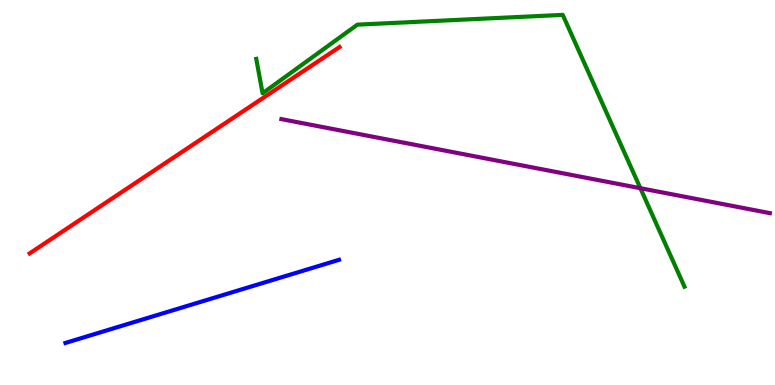[{'lines': ['blue', 'red'], 'intersections': []}, {'lines': ['green', 'red'], 'intersections': []}, {'lines': ['purple', 'red'], 'intersections': []}, {'lines': ['blue', 'green'], 'intersections': []}, {'lines': ['blue', 'purple'], 'intersections': []}, {'lines': ['green', 'purple'], 'intersections': [{'x': 8.26, 'y': 5.11}]}]